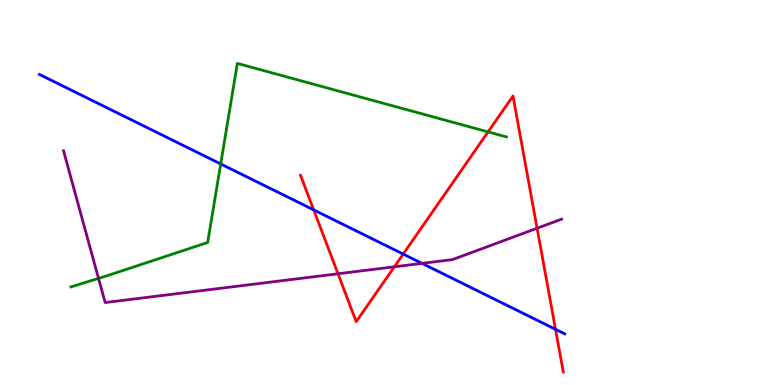[{'lines': ['blue', 'red'], 'intersections': [{'x': 4.05, 'y': 4.55}, {'x': 5.2, 'y': 3.4}, {'x': 7.17, 'y': 1.45}]}, {'lines': ['green', 'red'], 'intersections': [{'x': 6.3, 'y': 6.57}]}, {'lines': ['purple', 'red'], 'intersections': [{'x': 4.36, 'y': 2.89}, {'x': 5.09, 'y': 3.07}, {'x': 6.93, 'y': 4.07}]}, {'lines': ['blue', 'green'], 'intersections': [{'x': 2.85, 'y': 5.74}]}, {'lines': ['blue', 'purple'], 'intersections': [{'x': 5.45, 'y': 3.16}]}, {'lines': ['green', 'purple'], 'intersections': [{'x': 1.27, 'y': 2.77}]}]